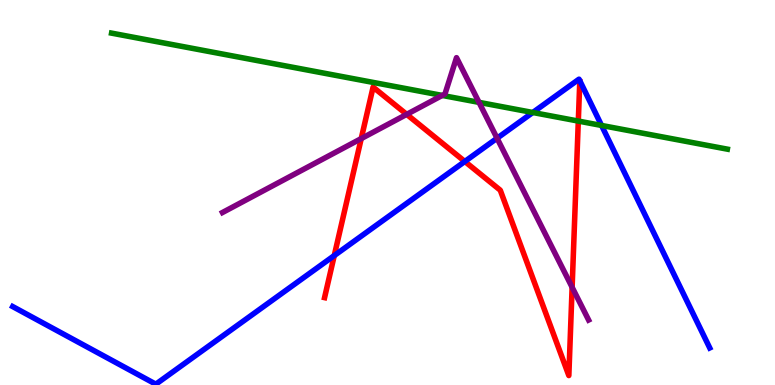[{'lines': ['blue', 'red'], 'intersections': [{'x': 4.31, 'y': 3.36}, {'x': 6.0, 'y': 5.81}]}, {'lines': ['green', 'red'], 'intersections': [{'x': 7.46, 'y': 6.86}]}, {'lines': ['purple', 'red'], 'intersections': [{'x': 4.66, 'y': 6.4}, {'x': 5.25, 'y': 7.03}, {'x': 7.38, 'y': 2.54}]}, {'lines': ['blue', 'green'], 'intersections': [{'x': 6.87, 'y': 7.08}, {'x': 7.76, 'y': 6.74}]}, {'lines': ['blue', 'purple'], 'intersections': [{'x': 6.41, 'y': 6.41}]}, {'lines': ['green', 'purple'], 'intersections': [{'x': 5.71, 'y': 7.52}, {'x': 6.18, 'y': 7.34}]}]